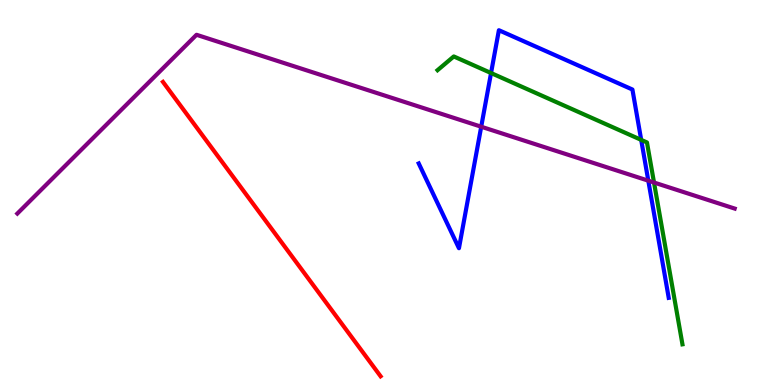[{'lines': ['blue', 'red'], 'intersections': []}, {'lines': ['green', 'red'], 'intersections': []}, {'lines': ['purple', 'red'], 'intersections': []}, {'lines': ['blue', 'green'], 'intersections': [{'x': 6.34, 'y': 8.1}, {'x': 8.27, 'y': 6.37}]}, {'lines': ['blue', 'purple'], 'intersections': [{'x': 6.21, 'y': 6.71}, {'x': 8.37, 'y': 5.31}]}, {'lines': ['green', 'purple'], 'intersections': [{'x': 8.44, 'y': 5.26}]}]